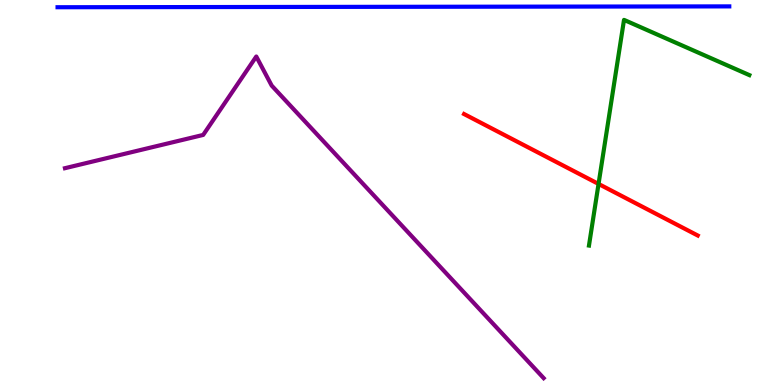[{'lines': ['blue', 'red'], 'intersections': []}, {'lines': ['green', 'red'], 'intersections': [{'x': 7.72, 'y': 5.22}]}, {'lines': ['purple', 'red'], 'intersections': []}, {'lines': ['blue', 'green'], 'intersections': []}, {'lines': ['blue', 'purple'], 'intersections': []}, {'lines': ['green', 'purple'], 'intersections': []}]